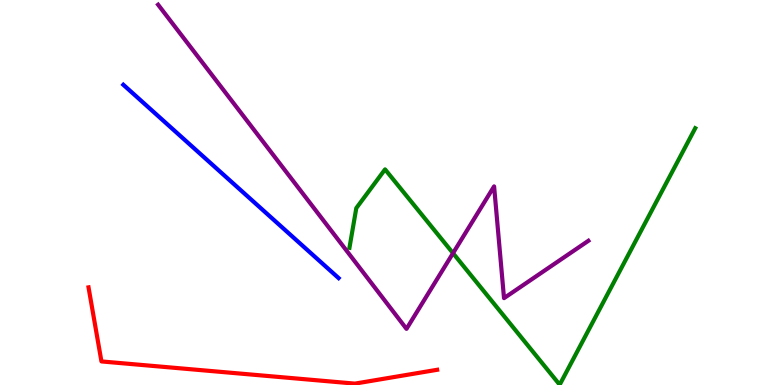[{'lines': ['blue', 'red'], 'intersections': []}, {'lines': ['green', 'red'], 'intersections': []}, {'lines': ['purple', 'red'], 'intersections': []}, {'lines': ['blue', 'green'], 'intersections': []}, {'lines': ['blue', 'purple'], 'intersections': []}, {'lines': ['green', 'purple'], 'intersections': [{'x': 5.85, 'y': 3.42}]}]